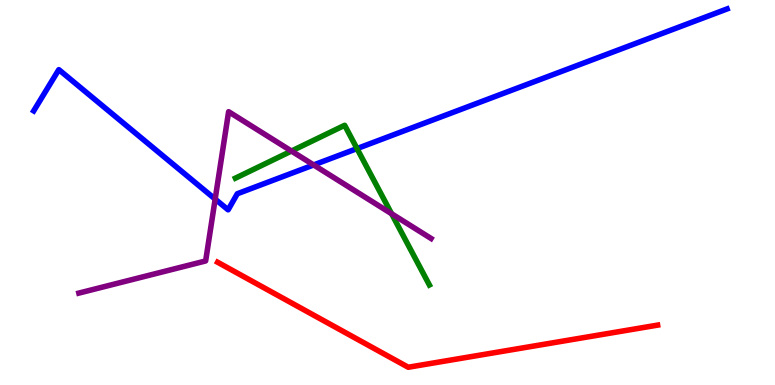[{'lines': ['blue', 'red'], 'intersections': []}, {'lines': ['green', 'red'], 'intersections': []}, {'lines': ['purple', 'red'], 'intersections': []}, {'lines': ['blue', 'green'], 'intersections': [{'x': 4.61, 'y': 6.14}]}, {'lines': ['blue', 'purple'], 'intersections': [{'x': 2.78, 'y': 4.83}, {'x': 4.05, 'y': 5.72}]}, {'lines': ['green', 'purple'], 'intersections': [{'x': 3.76, 'y': 6.08}, {'x': 5.05, 'y': 4.45}]}]